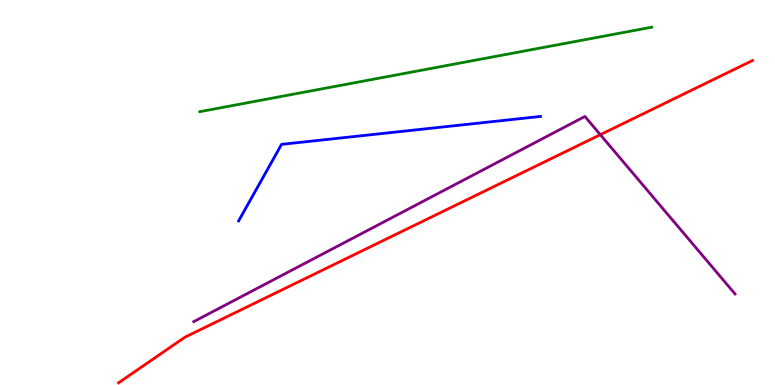[{'lines': ['blue', 'red'], 'intersections': []}, {'lines': ['green', 'red'], 'intersections': []}, {'lines': ['purple', 'red'], 'intersections': [{'x': 7.75, 'y': 6.5}]}, {'lines': ['blue', 'green'], 'intersections': []}, {'lines': ['blue', 'purple'], 'intersections': []}, {'lines': ['green', 'purple'], 'intersections': []}]